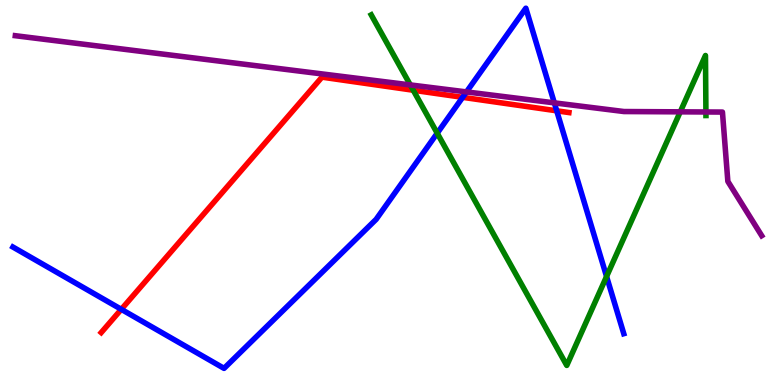[{'lines': ['blue', 'red'], 'intersections': [{'x': 1.57, 'y': 1.97}, {'x': 5.97, 'y': 7.47}, {'x': 7.18, 'y': 7.12}]}, {'lines': ['green', 'red'], 'intersections': [{'x': 5.33, 'y': 7.66}]}, {'lines': ['purple', 'red'], 'intersections': []}, {'lines': ['blue', 'green'], 'intersections': [{'x': 5.64, 'y': 6.54}, {'x': 7.83, 'y': 2.82}]}, {'lines': ['blue', 'purple'], 'intersections': [{'x': 6.02, 'y': 7.61}, {'x': 7.15, 'y': 7.33}]}, {'lines': ['green', 'purple'], 'intersections': [{'x': 5.29, 'y': 7.79}, {'x': 8.78, 'y': 7.1}, {'x': 9.11, 'y': 7.09}]}]